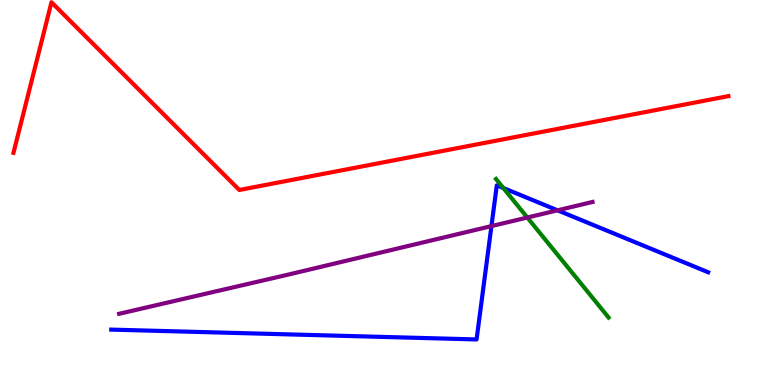[{'lines': ['blue', 'red'], 'intersections': []}, {'lines': ['green', 'red'], 'intersections': []}, {'lines': ['purple', 'red'], 'intersections': []}, {'lines': ['blue', 'green'], 'intersections': [{'x': 6.49, 'y': 5.12}]}, {'lines': ['blue', 'purple'], 'intersections': [{'x': 6.34, 'y': 4.13}, {'x': 7.19, 'y': 4.54}]}, {'lines': ['green', 'purple'], 'intersections': [{'x': 6.8, 'y': 4.35}]}]